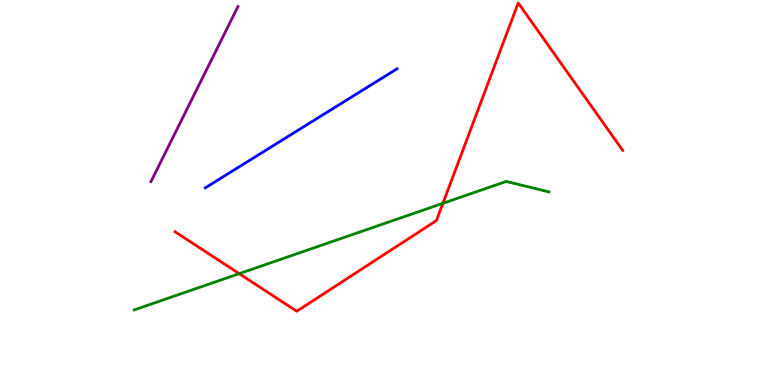[{'lines': ['blue', 'red'], 'intersections': []}, {'lines': ['green', 'red'], 'intersections': [{'x': 3.09, 'y': 2.89}, {'x': 5.72, 'y': 4.72}]}, {'lines': ['purple', 'red'], 'intersections': []}, {'lines': ['blue', 'green'], 'intersections': []}, {'lines': ['blue', 'purple'], 'intersections': []}, {'lines': ['green', 'purple'], 'intersections': []}]